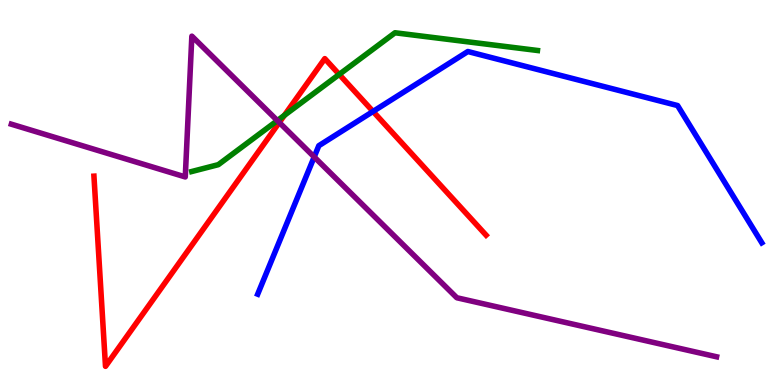[{'lines': ['blue', 'red'], 'intersections': [{'x': 4.81, 'y': 7.11}]}, {'lines': ['green', 'red'], 'intersections': [{'x': 3.67, 'y': 7.0}, {'x': 4.38, 'y': 8.07}]}, {'lines': ['purple', 'red'], 'intersections': [{'x': 3.6, 'y': 6.82}]}, {'lines': ['blue', 'green'], 'intersections': []}, {'lines': ['blue', 'purple'], 'intersections': [{'x': 4.05, 'y': 5.92}]}, {'lines': ['green', 'purple'], 'intersections': [{'x': 3.58, 'y': 6.87}]}]